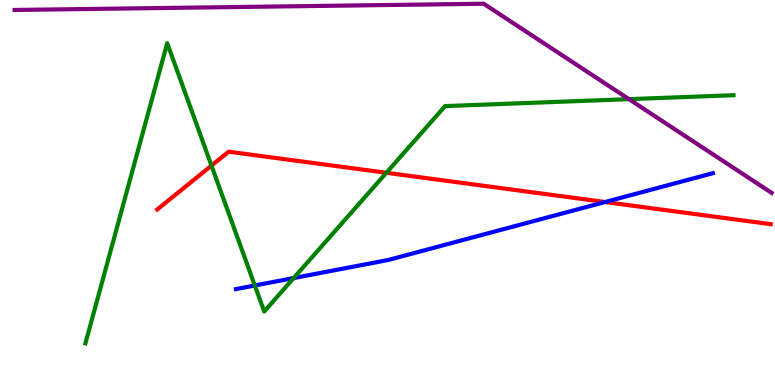[{'lines': ['blue', 'red'], 'intersections': [{'x': 7.81, 'y': 4.75}]}, {'lines': ['green', 'red'], 'intersections': [{'x': 2.73, 'y': 5.7}, {'x': 4.99, 'y': 5.51}]}, {'lines': ['purple', 'red'], 'intersections': []}, {'lines': ['blue', 'green'], 'intersections': [{'x': 3.29, 'y': 2.58}, {'x': 3.79, 'y': 2.78}]}, {'lines': ['blue', 'purple'], 'intersections': []}, {'lines': ['green', 'purple'], 'intersections': [{'x': 8.12, 'y': 7.42}]}]